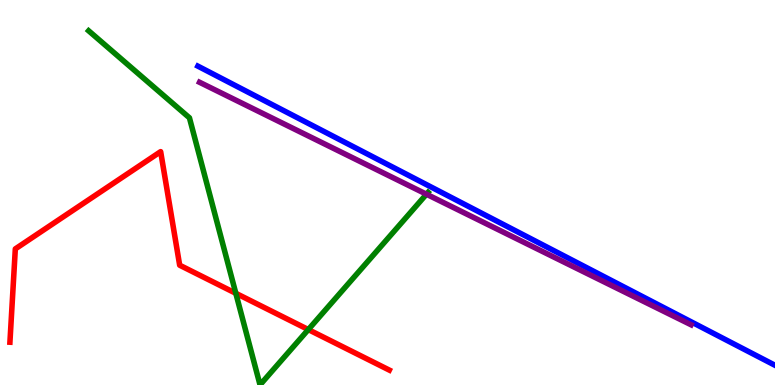[{'lines': ['blue', 'red'], 'intersections': []}, {'lines': ['green', 'red'], 'intersections': [{'x': 3.04, 'y': 2.38}, {'x': 3.98, 'y': 1.44}]}, {'lines': ['purple', 'red'], 'intersections': []}, {'lines': ['blue', 'green'], 'intersections': []}, {'lines': ['blue', 'purple'], 'intersections': []}, {'lines': ['green', 'purple'], 'intersections': [{'x': 5.5, 'y': 4.96}]}]